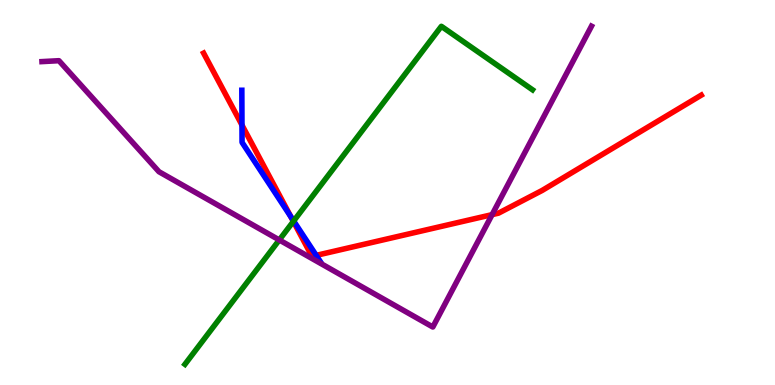[{'lines': ['blue', 'red'], 'intersections': [{'x': 3.12, 'y': 6.75}, {'x': 3.75, 'y': 4.37}, {'x': 4.08, 'y': 3.37}]}, {'lines': ['green', 'red'], 'intersections': [{'x': 3.79, 'y': 4.25}]}, {'lines': ['purple', 'red'], 'intersections': [{'x': 6.35, 'y': 4.43}]}, {'lines': ['blue', 'green'], 'intersections': [{'x': 3.79, 'y': 4.26}]}, {'lines': ['blue', 'purple'], 'intersections': []}, {'lines': ['green', 'purple'], 'intersections': [{'x': 3.6, 'y': 3.77}]}]